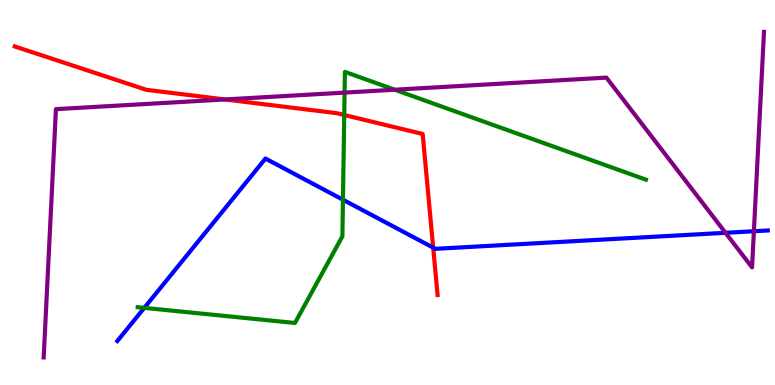[{'lines': ['blue', 'red'], 'intersections': [{'x': 5.59, 'y': 3.57}]}, {'lines': ['green', 'red'], 'intersections': [{'x': 4.44, 'y': 7.01}]}, {'lines': ['purple', 'red'], 'intersections': [{'x': 2.9, 'y': 7.42}]}, {'lines': ['blue', 'green'], 'intersections': [{'x': 1.86, 'y': 2.0}, {'x': 4.43, 'y': 4.81}]}, {'lines': ['blue', 'purple'], 'intersections': [{'x': 9.36, 'y': 3.95}, {'x': 9.73, 'y': 3.99}]}, {'lines': ['green', 'purple'], 'intersections': [{'x': 4.45, 'y': 7.59}, {'x': 5.09, 'y': 7.67}]}]